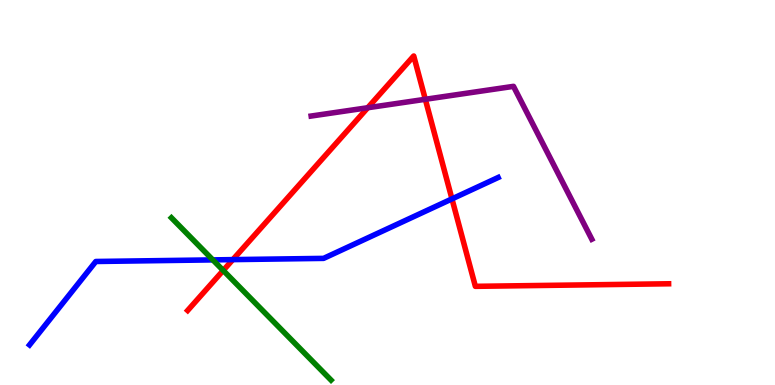[{'lines': ['blue', 'red'], 'intersections': [{'x': 3.0, 'y': 3.26}, {'x': 5.83, 'y': 4.83}]}, {'lines': ['green', 'red'], 'intersections': [{'x': 2.88, 'y': 2.98}]}, {'lines': ['purple', 'red'], 'intersections': [{'x': 4.75, 'y': 7.2}, {'x': 5.49, 'y': 7.42}]}, {'lines': ['blue', 'green'], 'intersections': [{'x': 2.75, 'y': 3.25}]}, {'lines': ['blue', 'purple'], 'intersections': []}, {'lines': ['green', 'purple'], 'intersections': []}]